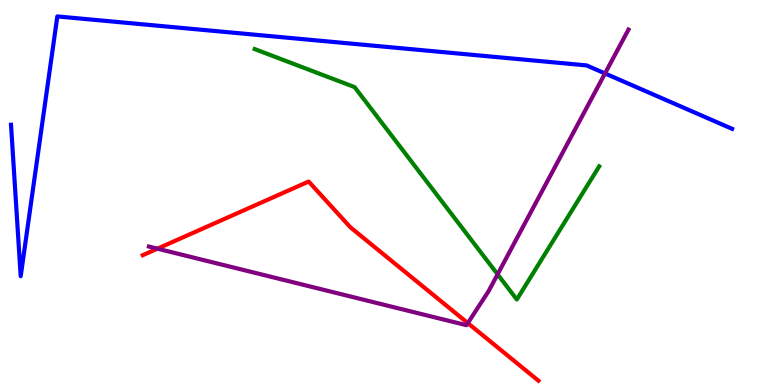[{'lines': ['blue', 'red'], 'intersections': []}, {'lines': ['green', 'red'], 'intersections': []}, {'lines': ['purple', 'red'], 'intersections': [{'x': 2.03, 'y': 3.54}, {'x': 6.04, 'y': 1.61}]}, {'lines': ['blue', 'green'], 'intersections': []}, {'lines': ['blue', 'purple'], 'intersections': [{'x': 7.81, 'y': 8.09}]}, {'lines': ['green', 'purple'], 'intersections': [{'x': 6.42, 'y': 2.87}]}]